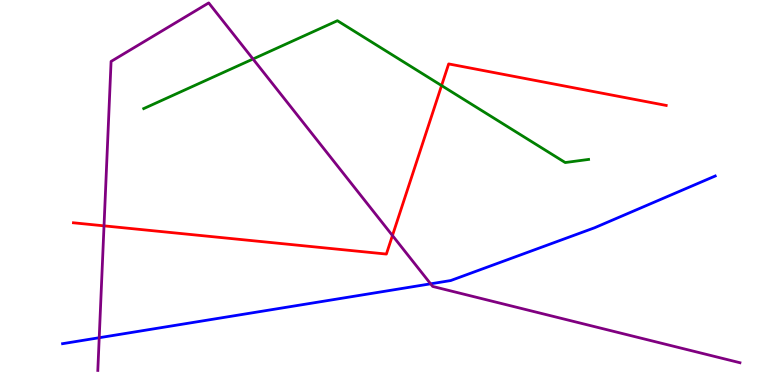[{'lines': ['blue', 'red'], 'intersections': []}, {'lines': ['green', 'red'], 'intersections': [{'x': 5.7, 'y': 7.78}]}, {'lines': ['purple', 'red'], 'intersections': [{'x': 1.34, 'y': 4.13}, {'x': 5.06, 'y': 3.88}]}, {'lines': ['blue', 'green'], 'intersections': []}, {'lines': ['blue', 'purple'], 'intersections': [{'x': 1.28, 'y': 1.23}, {'x': 5.56, 'y': 2.63}]}, {'lines': ['green', 'purple'], 'intersections': [{'x': 3.26, 'y': 8.47}]}]